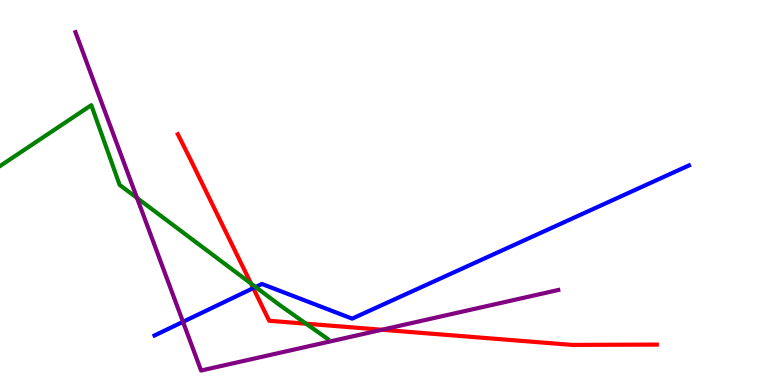[{'lines': ['blue', 'red'], 'intersections': [{'x': 3.27, 'y': 2.52}]}, {'lines': ['green', 'red'], 'intersections': [{'x': 3.24, 'y': 2.64}, {'x': 3.95, 'y': 1.59}]}, {'lines': ['purple', 'red'], 'intersections': [{'x': 4.93, 'y': 1.43}]}, {'lines': ['blue', 'green'], 'intersections': [{'x': 3.3, 'y': 2.55}]}, {'lines': ['blue', 'purple'], 'intersections': [{'x': 2.36, 'y': 1.64}]}, {'lines': ['green', 'purple'], 'intersections': [{'x': 1.77, 'y': 4.86}]}]